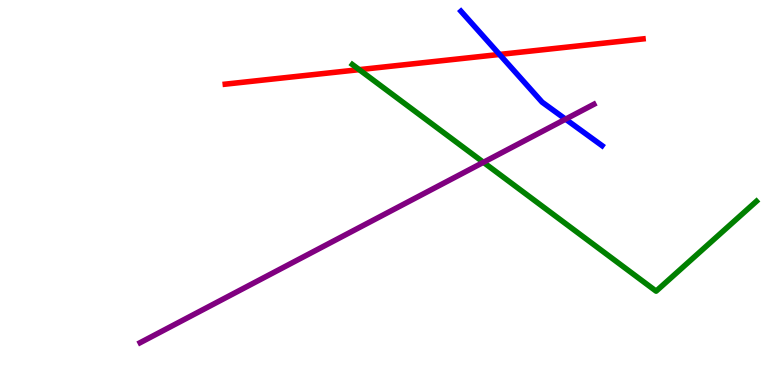[{'lines': ['blue', 'red'], 'intersections': [{'x': 6.45, 'y': 8.59}]}, {'lines': ['green', 'red'], 'intersections': [{'x': 4.64, 'y': 8.19}]}, {'lines': ['purple', 'red'], 'intersections': []}, {'lines': ['blue', 'green'], 'intersections': []}, {'lines': ['blue', 'purple'], 'intersections': [{'x': 7.3, 'y': 6.9}]}, {'lines': ['green', 'purple'], 'intersections': [{'x': 6.24, 'y': 5.78}]}]